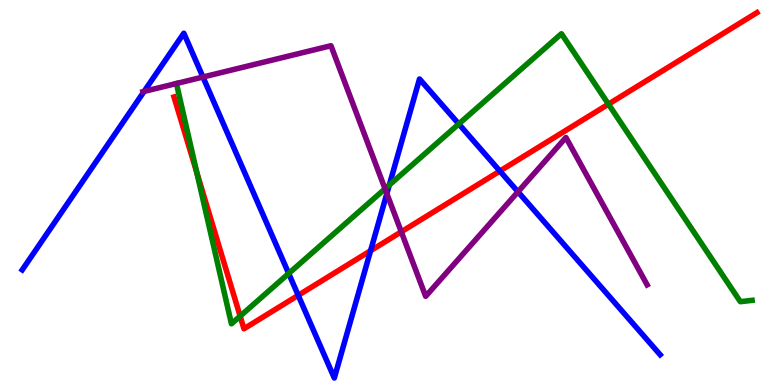[{'lines': ['blue', 'red'], 'intersections': [{'x': 3.85, 'y': 2.33}, {'x': 4.78, 'y': 3.49}, {'x': 6.45, 'y': 5.56}]}, {'lines': ['green', 'red'], 'intersections': [{'x': 2.54, 'y': 5.52}, {'x': 3.1, 'y': 1.79}, {'x': 7.85, 'y': 7.29}]}, {'lines': ['purple', 'red'], 'intersections': [{'x': 5.18, 'y': 3.98}]}, {'lines': ['blue', 'green'], 'intersections': [{'x': 3.72, 'y': 2.9}, {'x': 5.02, 'y': 5.19}, {'x': 5.92, 'y': 6.78}]}, {'lines': ['blue', 'purple'], 'intersections': [{'x': 1.86, 'y': 7.63}, {'x': 2.62, 'y': 8.0}, {'x': 4.99, 'y': 4.97}, {'x': 6.68, 'y': 5.02}]}, {'lines': ['green', 'purple'], 'intersections': [{'x': 4.97, 'y': 5.1}]}]